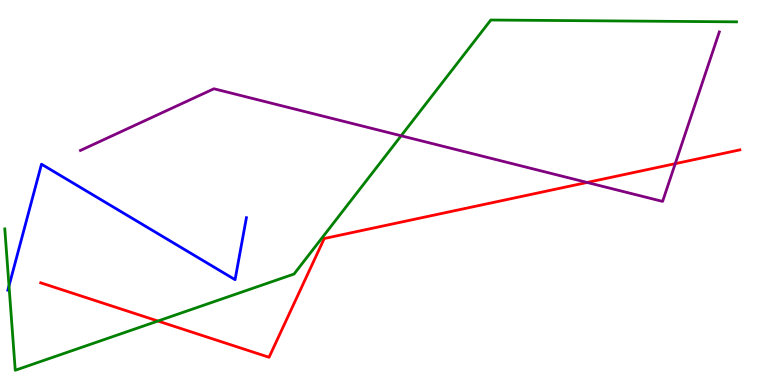[{'lines': ['blue', 'red'], 'intersections': []}, {'lines': ['green', 'red'], 'intersections': [{'x': 2.04, 'y': 1.66}]}, {'lines': ['purple', 'red'], 'intersections': [{'x': 7.58, 'y': 5.26}, {'x': 8.71, 'y': 5.75}]}, {'lines': ['blue', 'green'], 'intersections': [{'x': 0.116, 'y': 2.57}]}, {'lines': ['blue', 'purple'], 'intersections': []}, {'lines': ['green', 'purple'], 'intersections': [{'x': 5.18, 'y': 6.47}]}]